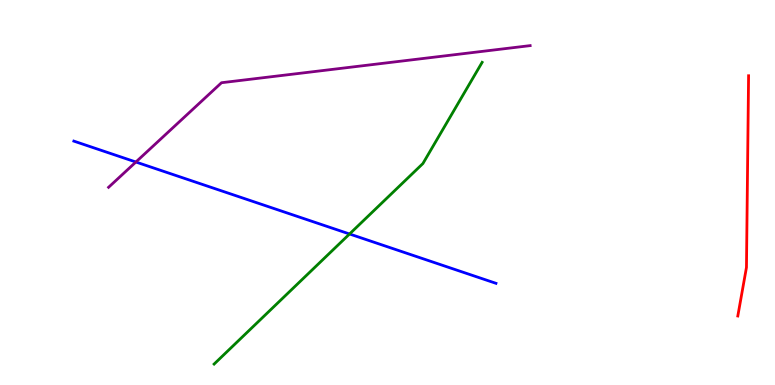[{'lines': ['blue', 'red'], 'intersections': []}, {'lines': ['green', 'red'], 'intersections': []}, {'lines': ['purple', 'red'], 'intersections': []}, {'lines': ['blue', 'green'], 'intersections': [{'x': 4.51, 'y': 3.92}]}, {'lines': ['blue', 'purple'], 'intersections': [{'x': 1.75, 'y': 5.79}]}, {'lines': ['green', 'purple'], 'intersections': []}]